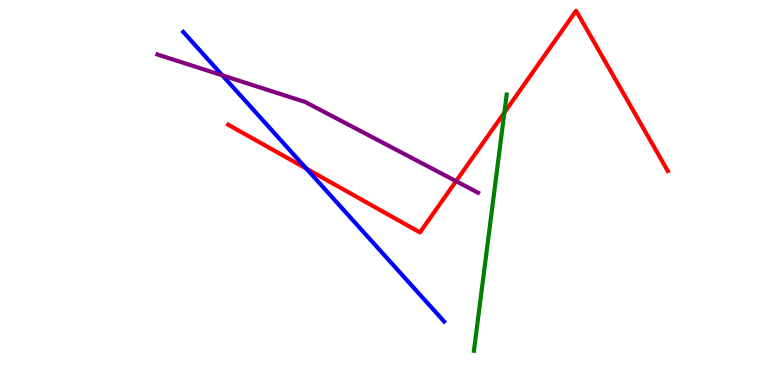[{'lines': ['blue', 'red'], 'intersections': [{'x': 3.95, 'y': 5.62}]}, {'lines': ['green', 'red'], 'intersections': [{'x': 6.51, 'y': 7.08}]}, {'lines': ['purple', 'red'], 'intersections': [{'x': 5.88, 'y': 5.29}]}, {'lines': ['blue', 'green'], 'intersections': []}, {'lines': ['blue', 'purple'], 'intersections': [{'x': 2.87, 'y': 8.04}]}, {'lines': ['green', 'purple'], 'intersections': []}]